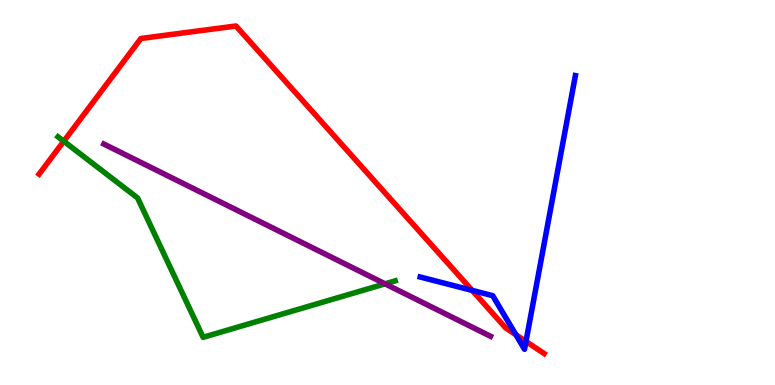[{'lines': ['blue', 'red'], 'intersections': [{'x': 6.09, 'y': 2.46}, {'x': 6.66, 'y': 1.31}, {'x': 6.79, 'y': 1.13}]}, {'lines': ['green', 'red'], 'intersections': [{'x': 0.823, 'y': 6.33}]}, {'lines': ['purple', 'red'], 'intersections': []}, {'lines': ['blue', 'green'], 'intersections': []}, {'lines': ['blue', 'purple'], 'intersections': []}, {'lines': ['green', 'purple'], 'intersections': [{'x': 4.97, 'y': 2.63}]}]